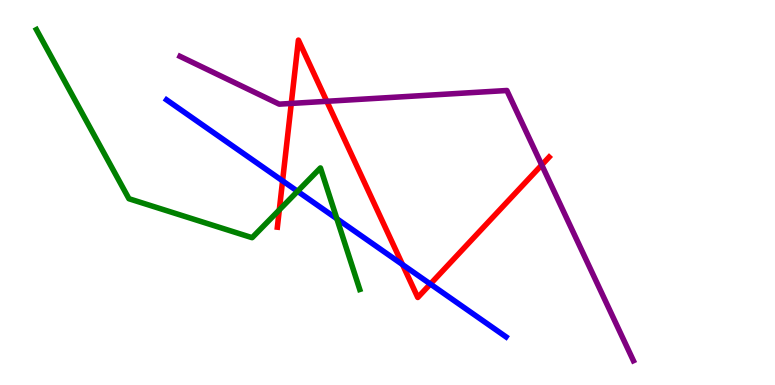[{'lines': ['blue', 'red'], 'intersections': [{'x': 3.65, 'y': 5.3}, {'x': 5.19, 'y': 3.13}, {'x': 5.55, 'y': 2.62}]}, {'lines': ['green', 'red'], 'intersections': [{'x': 3.6, 'y': 4.55}]}, {'lines': ['purple', 'red'], 'intersections': [{'x': 3.76, 'y': 7.31}, {'x': 4.22, 'y': 7.37}, {'x': 6.99, 'y': 5.72}]}, {'lines': ['blue', 'green'], 'intersections': [{'x': 3.84, 'y': 5.03}, {'x': 4.35, 'y': 4.32}]}, {'lines': ['blue', 'purple'], 'intersections': []}, {'lines': ['green', 'purple'], 'intersections': []}]